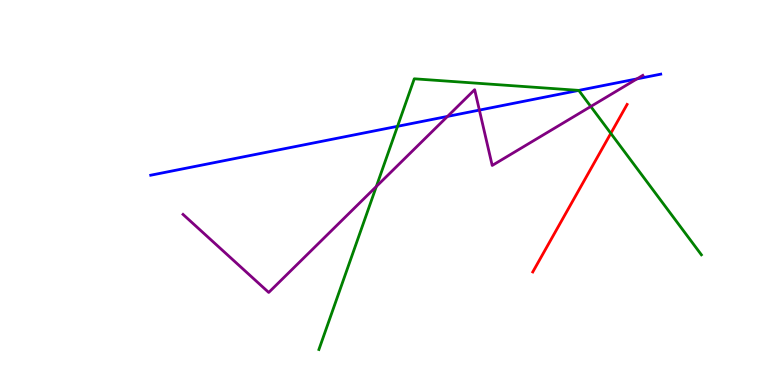[{'lines': ['blue', 'red'], 'intersections': []}, {'lines': ['green', 'red'], 'intersections': [{'x': 7.88, 'y': 6.54}]}, {'lines': ['purple', 'red'], 'intersections': []}, {'lines': ['blue', 'green'], 'intersections': [{'x': 5.13, 'y': 6.72}, {'x': 7.47, 'y': 7.65}]}, {'lines': ['blue', 'purple'], 'intersections': [{'x': 5.77, 'y': 6.98}, {'x': 6.19, 'y': 7.14}, {'x': 8.22, 'y': 7.95}]}, {'lines': ['green', 'purple'], 'intersections': [{'x': 4.86, 'y': 5.16}, {'x': 7.62, 'y': 7.23}]}]